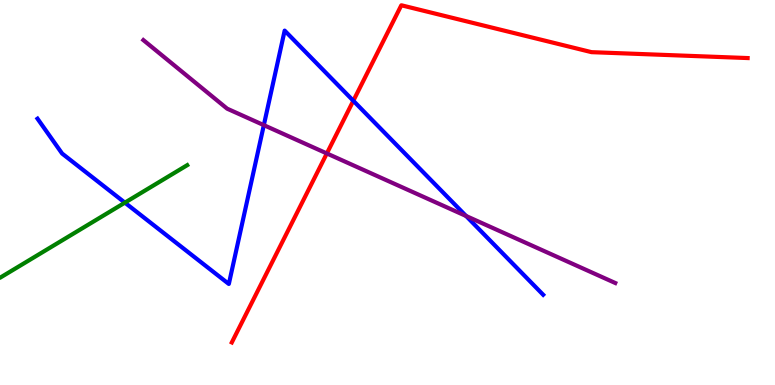[{'lines': ['blue', 'red'], 'intersections': [{'x': 4.56, 'y': 7.38}]}, {'lines': ['green', 'red'], 'intersections': []}, {'lines': ['purple', 'red'], 'intersections': [{'x': 4.22, 'y': 6.01}]}, {'lines': ['blue', 'green'], 'intersections': [{'x': 1.61, 'y': 4.74}]}, {'lines': ['blue', 'purple'], 'intersections': [{'x': 3.4, 'y': 6.75}, {'x': 6.01, 'y': 4.39}]}, {'lines': ['green', 'purple'], 'intersections': []}]